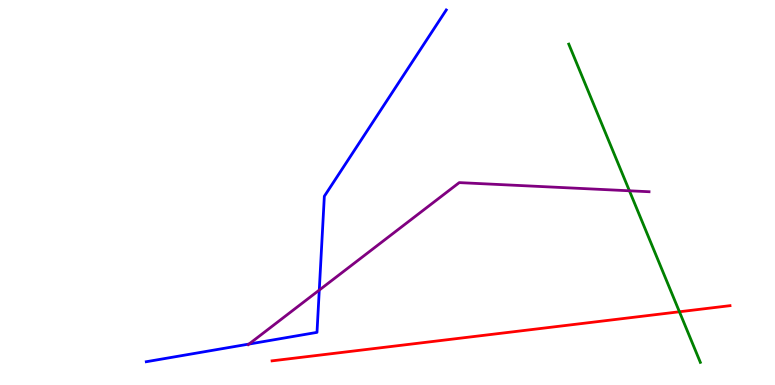[{'lines': ['blue', 'red'], 'intersections': []}, {'lines': ['green', 'red'], 'intersections': [{'x': 8.77, 'y': 1.9}]}, {'lines': ['purple', 'red'], 'intersections': []}, {'lines': ['blue', 'green'], 'intersections': []}, {'lines': ['blue', 'purple'], 'intersections': [{'x': 3.21, 'y': 1.06}, {'x': 4.12, 'y': 2.47}]}, {'lines': ['green', 'purple'], 'intersections': [{'x': 8.12, 'y': 5.04}]}]